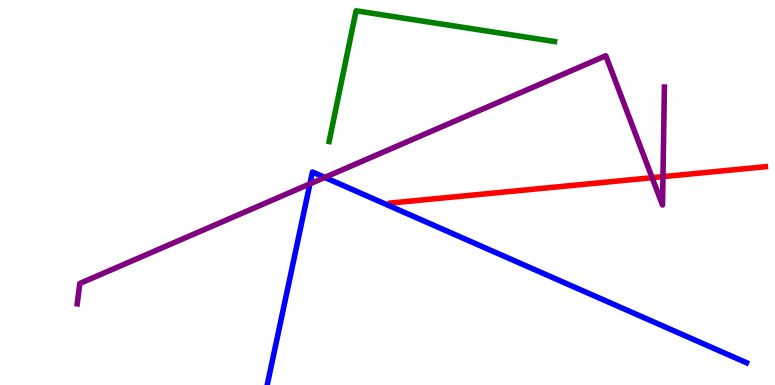[{'lines': ['blue', 'red'], 'intersections': []}, {'lines': ['green', 'red'], 'intersections': []}, {'lines': ['purple', 'red'], 'intersections': [{'x': 8.41, 'y': 5.38}, {'x': 8.55, 'y': 5.41}]}, {'lines': ['blue', 'green'], 'intersections': []}, {'lines': ['blue', 'purple'], 'intersections': [{'x': 4.0, 'y': 5.22}, {'x': 4.19, 'y': 5.39}]}, {'lines': ['green', 'purple'], 'intersections': []}]